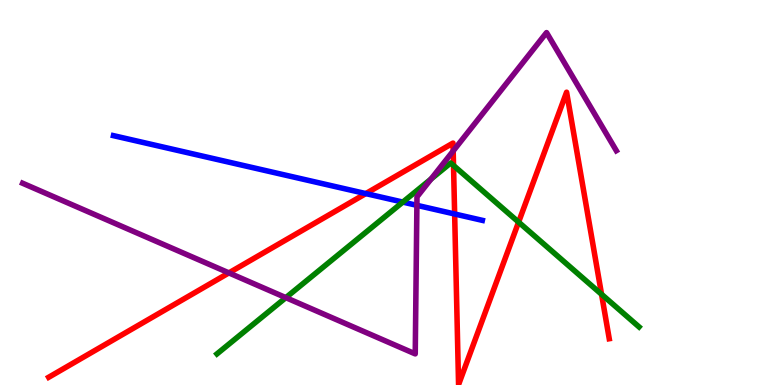[{'lines': ['blue', 'red'], 'intersections': [{'x': 4.72, 'y': 4.97}, {'x': 5.87, 'y': 4.44}]}, {'lines': ['green', 'red'], 'intersections': [{'x': 5.85, 'y': 5.7}, {'x': 6.69, 'y': 4.23}, {'x': 7.76, 'y': 2.36}]}, {'lines': ['purple', 'red'], 'intersections': [{'x': 2.95, 'y': 2.91}, {'x': 5.85, 'y': 6.08}]}, {'lines': ['blue', 'green'], 'intersections': [{'x': 5.2, 'y': 4.75}]}, {'lines': ['blue', 'purple'], 'intersections': [{'x': 5.38, 'y': 4.67}]}, {'lines': ['green', 'purple'], 'intersections': [{'x': 3.69, 'y': 2.27}, {'x': 5.56, 'y': 5.35}]}]